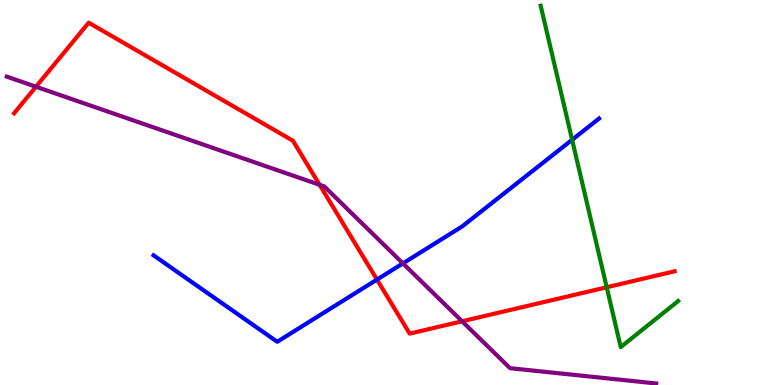[{'lines': ['blue', 'red'], 'intersections': [{'x': 4.86, 'y': 2.74}]}, {'lines': ['green', 'red'], 'intersections': [{'x': 7.83, 'y': 2.54}]}, {'lines': ['purple', 'red'], 'intersections': [{'x': 0.464, 'y': 7.75}, {'x': 4.12, 'y': 5.2}, {'x': 5.96, 'y': 1.65}]}, {'lines': ['blue', 'green'], 'intersections': [{'x': 7.38, 'y': 6.37}]}, {'lines': ['blue', 'purple'], 'intersections': [{'x': 5.2, 'y': 3.16}]}, {'lines': ['green', 'purple'], 'intersections': []}]